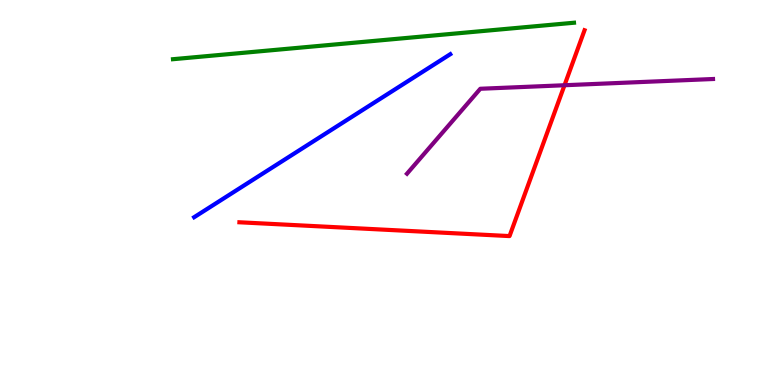[{'lines': ['blue', 'red'], 'intersections': []}, {'lines': ['green', 'red'], 'intersections': []}, {'lines': ['purple', 'red'], 'intersections': [{'x': 7.28, 'y': 7.79}]}, {'lines': ['blue', 'green'], 'intersections': []}, {'lines': ['blue', 'purple'], 'intersections': []}, {'lines': ['green', 'purple'], 'intersections': []}]